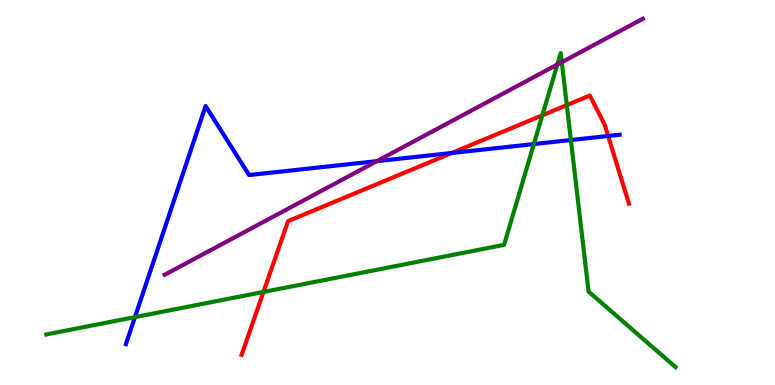[{'lines': ['blue', 'red'], 'intersections': [{'x': 5.83, 'y': 6.03}, {'x': 7.85, 'y': 6.47}]}, {'lines': ['green', 'red'], 'intersections': [{'x': 3.4, 'y': 2.42}, {'x': 7.0, 'y': 7.01}, {'x': 7.31, 'y': 7.27}]}, {'lines': ['purple', 'red'], 'intersections': []}, {'lines': ['blue', 'green'], 'intersections': [{'x': 1.74, 'y': 1.76}, {'x': 6.89, 'y': 6.26}, {'x': 7.37, 'y': 6.36}]}, {'lines': ['blue', 'purple'], 'intersections': [{'x': 4.86, 'y': 5.81}]}, {'lines': ['green', 'purple'], 'intersections': [{'x': 7.19, 'y': 8.32}, {'x': 7.25, 'y': 8.39}]}]